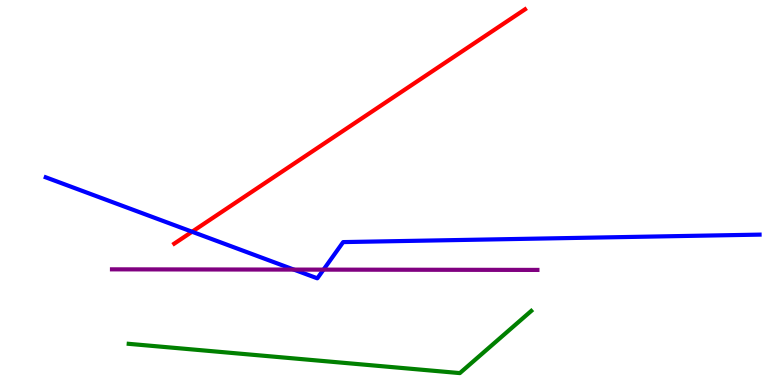[{'lines': ['blue', 'red'], 'intersections': [{'x': 2.48, 'y': 3.98}]}, {'lines': ['green', 'red'], 'intersections': []}, {'lines': ['purple', 'red'], 'intersections': []}, {'lines': ['blue', 'green'], 'intersections': []}, {'lines': ['blue', 'purple'], 'intersections': [{'x': 3.79, 'y': 3.0}, {'x': 4.17, 'y': 3.0}]}, {'lines': ['green', 'purple'], 'intersections': []}]